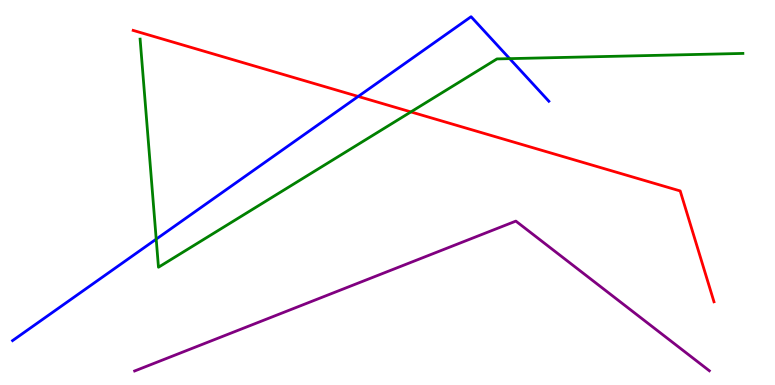[{'lines': ['blue', 'red'], 'intersections': [{'x': 4.62, 'y': 7.49}]}, {'lines': ['green', 'red'], 'intersections': [{'x': 5.3, 'y': 7.09}]}, {'lines': ['purple', 'red'], 'intersections': []}, {'lines': ['blue', 'green'], 'intersections': [{'x': 2.02, 'y': 3.79}, {'x': 6.58, 'y': 8.48}]}, {'lines': ['blue', 'purple'], 'intersections': []}, {'lines': ['green', 'purple'], 'intersections': []}]